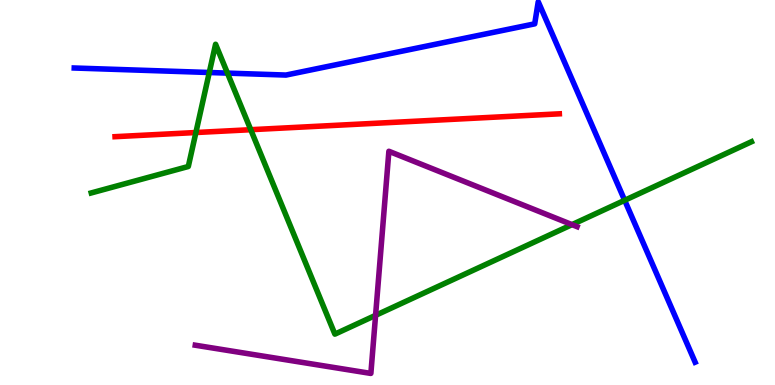[{'lines': ['blue', 'red'], 'intersections': []}, {'lines': ['green', 'red'], 'intersections': [{'x': 2.53, 'y': 6.56}, {'x': 3.24, 'y': 6.63}]}, {'lines': ['purple', 'red'], 'intersections': []}, {'lines': ['blue', 'green'], 'intersections': [{'x': 2.7, 'y': 8.12}, {'x': 2.93, 'y': 8.1}, {'x': 8.06, 'y': 4.8}]}, {'lines': ['blue', 'purple'], 'intersections': []}, {'lines': ['green', 'purple'], 'intersections': [{'x': 4.85, 'y': 1.81}, {'x': 7.38, 'y': 4.17}]}]